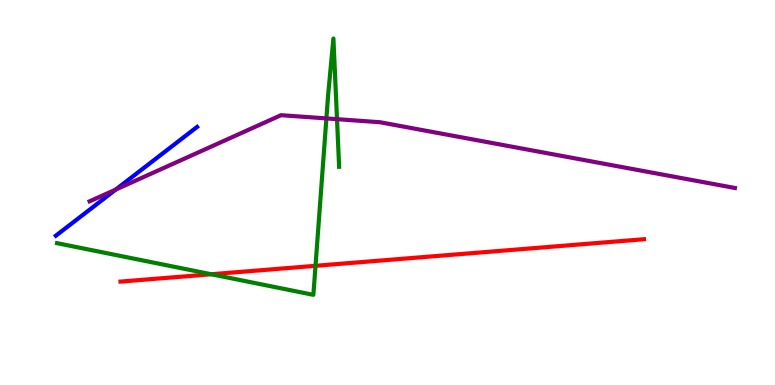[{'lines': ['blue', 'red'], 'intersections': []}, {'lines': ['green', 'red'], 'intersections': [{'x': 2.73, 'y': 2.88}, {'x': 4.07, 'y': 3.1}]}, {'lines': ['purple', 'red'], 'intersections': []}, {'lines': ['blue', 'green'], 'intersections': []}, {'lines': ['blue', 'purple'], 'intersections': [{'x': 1.49, 'y': 5.08}]}, {'lines': ['green', 'purple'], 'intersections': [{'x': 4.21, 'y': 6.92}, {'x': 4.35, 'y': 6.9}]}]